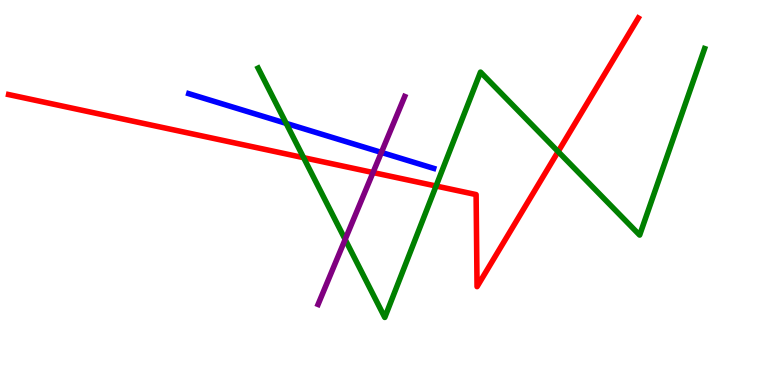[{'lines': ['blue', 'red'], 'intersections': []}, {'lines': ['green', 'red'], 'intersections': [{'x': 3.92, 'y': 5.9}, {'x': 5.63, 'y': 5.17}, {'x': 7.2, 'y': 6.06}]}, {'lines': ['purple', 'red'], 'intersections': [{'x': 4.81, 'y': 5.52}]}, {'lines': ['blue', 'green'], 'intersections': [{'x': 3.69, 'y': 6.8}]}, {'lines': ['blue', 'purple'], 'intersections': [{'x': 4.92, 'y': 6.04}]}, {'lines': ['green', 'purple'], 'intersections': [{'x': 4.45, 'y': 3.78}]}]